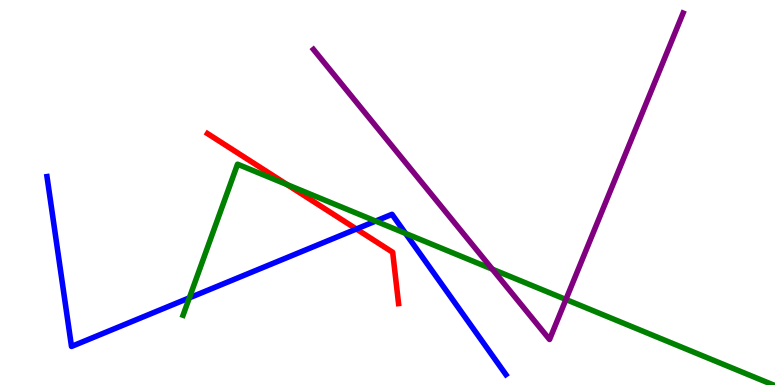[{'lines': ['blue', 'red'], 'intersections': [{'x': 4.6, 'y': 4.05}]}, {'lines': ['green', 'red'], 'intersections': [{'x': 3.71, 'y': 5.2}]}, {'lines': ['purple', 'red'], 'intersections': []}, {'lines': ['blue', 'green'], 'intersections': [{'x': 2.44, 'y': 2.26}, {'x': 4.85, 'y': 4.26}, {'x': 5.23, 'y': 3.94}]}, {'lines': ['blue', 'purple'], 'intersections': []}, {'lines': ['green', 'purple'], 'intersections': [{'x': 6.35, 'y': 3.01}, {'x': 7.3, 'y': 2.22}]}]